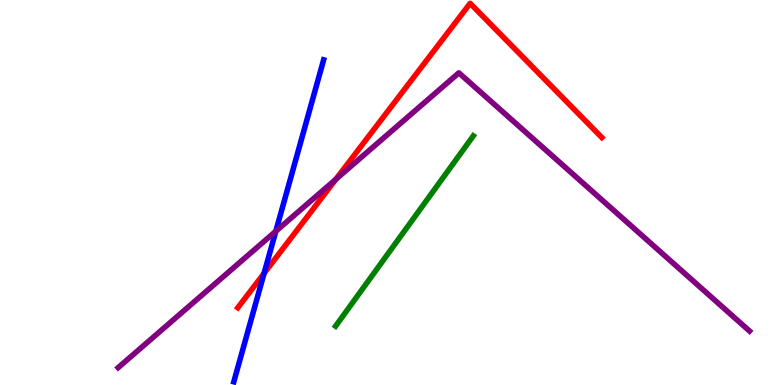[{'lines': ['blue', 'red'], 'intersections': [{'x': 3.41, 'y': 2.9}]}, {'lines': ['green', 'red'], 'intersections': []}, {'lines': ['purple', 'red'], 'intersections': [{'x': 4.33, 'y': 5.34}]}, {'lines': ['blue', 'green'], 'intersections': []}, {'lines': ['blue', 'purple'], 'intersections': [{'x': 3.56, 'y': 3.99}]}, {'lines': ['green', 'purple'], 'intersections': []}]